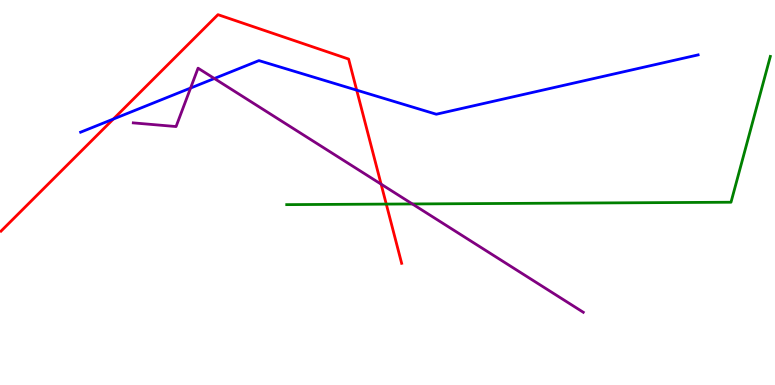[{'lines': ['blue', 'red'], 'intersections': [{'x': 1.46, 'y': 6.91}, {'x': 4.6, 'y': 7.66}]}, {'lines': ['green', 'red'], 'intersections': [{'x': 4.98, 'y': 4.7}]}, {'lines': ['purple', 'red'], 'intersections': [{'x': 4.92, 'y': 5.22}]}, {'lines': ['blue', 'green'], 'intersections': []}, {'lines': ['blue', 'purple'], 'intersections': [{'x': 2.46, 'y': 7.71}, {'x': 2.77, 'y': 7.96}]}, {'lines': ['green', 'purple'], 'intersections': [{'x': 5.32, 'y': 4.7}]}]